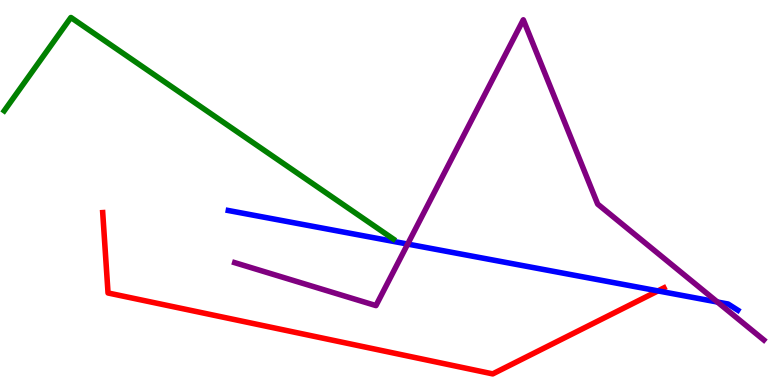[{'lines': ['blue', 'red'], 'intersections': [{'x': 8.49, 'y': 2.44}]}, {'lines': ['green', 'red'], 'intersections': []}, {'lines': ['purple', 'red'], 'intersections': []}, {'lines': ['blue', 'green'], 'intersections': []}, {'lines': ['blue', 'purple'], 'intersections': [{'x': 5.26, 'y': 3.66}, {'x': 9.26, 'y': 2.16}]}, {'lines': ['green', 'purple'], 'intersections': []}]